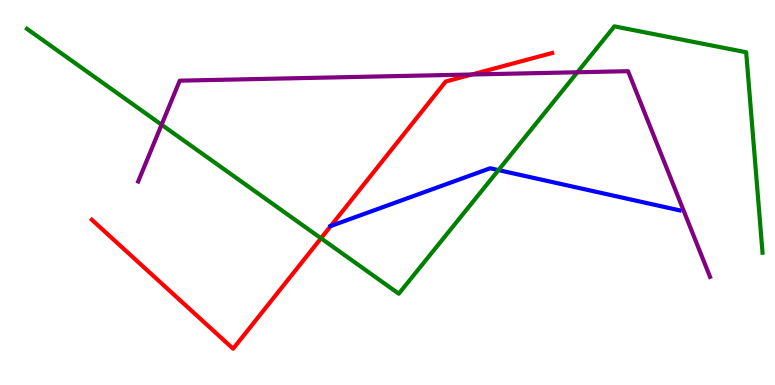[{'lines': ['blue', 'red'], 'intersections': [{'x': 4.27, 'y': 4.13}]}, {'lines': ['green', 'red'], 'intersections': [{'x': 4.14, 'y': 3.81}]}, {'lines': ['purple', 'red'], 'intersections': [{'x': 6.09, 'y': 8.07}]}, {'lines': ['blue', 'green'], 'intersections': [{'x': 6.43, 'y': 5.58}]}, {'lines': ['blue', 'purple'], 'intersections': []}, {'lines': ['green', 'purple'], 'intersections': [{'x': 2.08, 'y': 6.76}, {'x': 7.45, 'y': 8.12}]}]